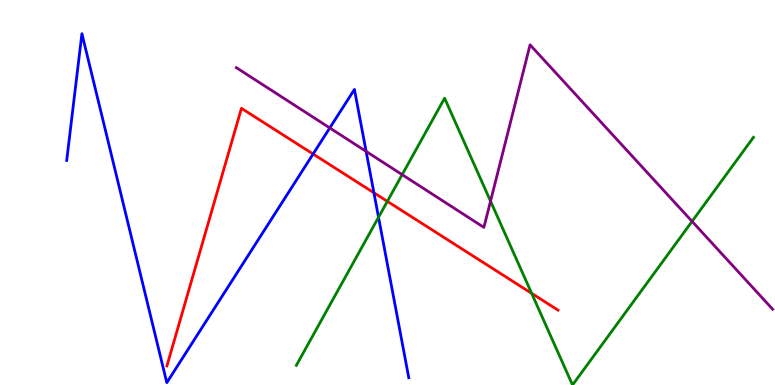[{'lines': ['blue', 'red'], 'intersections': [{'x': 4.04, 'y': 6.0}, {'x': 4.82, 'y': 4.99}]}, {'lines': ['green', 'red'], 'intersections': [{'x': 5.0, 'y': 4.77}, {'x': 6.86, 'y': 2.38}]}, {'lines': ['purple', 'red'], 'intersections': []}, {'lines': ['blue', 'green'], 'intersections': [{'x': 4.88, 'y': 4.36}]}, {'lines': ['blue', 'purple'], 'intersections': [{'x': 4.26, 'y': 6.68}, {'x': 4.72, 'y': 6.07}]}, {'lines': ['green', 'purple'], 'intersections': [{'x': 5.19, 'y': 5.46}, {'x': 6.33, 'y': 4.78}, {'x': 8.93, 'y': 4.25}]}]